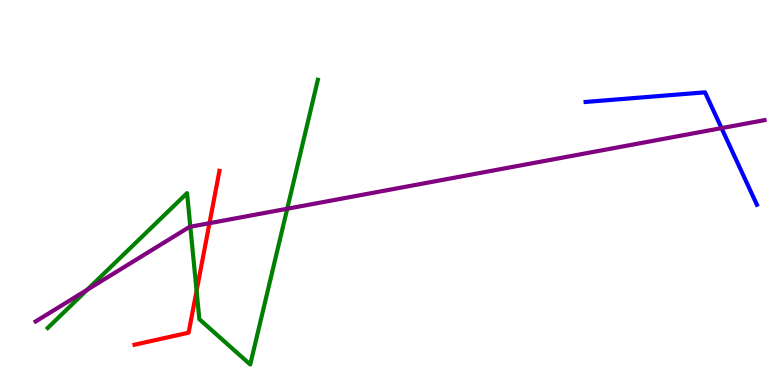[{'lines': ['blue', 'red'], 'intersections': []}, {'lines': ['green', 'red'], 'intersections': [{'x': 2.54, 'y': 2.45}]}, {'lines': ['purple', 'red'], 'intersections': [{'x': 2.7, 'y': 4.2}]}, {'lines': ['blue', 'green'], 'intersections': []}, {'lines': ['blue', 'purple'], 'intersections': [{'x': 9.31, 'y': 6.67}]}, {'lines': ['green', 'purple'], 'intersections': [{'x': 1.12, 'y': 2.47}, {'x': 2.46, 'y': 4.11}, {'x': 3.71, 'y': 4.58}]}]